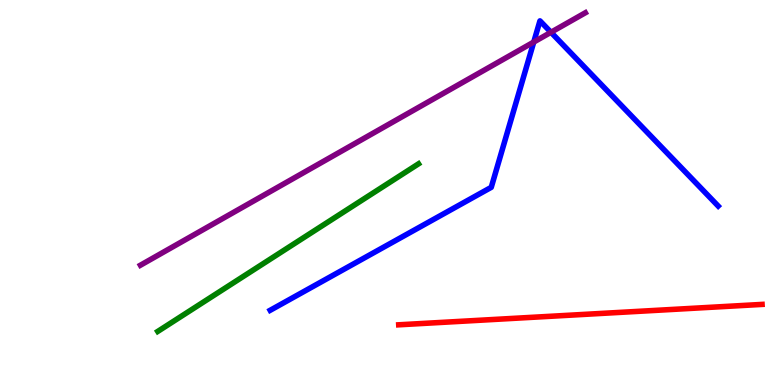[{'lines': ['blue', 'red'], 'intersections': []}, {'lines': ['green', 'red'], 'intersections': []}, {'lines': ['purple', 'red'], 'intersections': []}, {'lines': ['blue', 'green'], 'intersections': []}, {'lines': ['blue', 'purple'], 'intersections': [{'x': 6.89, 'y': 8.91}, {'x': 7.11, 'y': 9.16}]}, {'lines': ['green', 'purple'], 'intersections': []}]